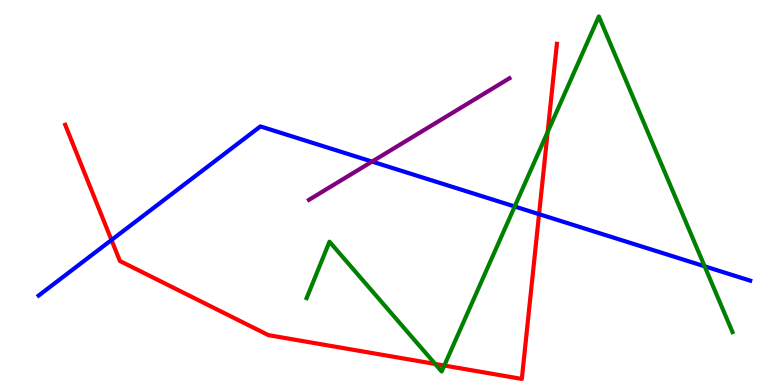[{'lines': ['blue', 'red'], 'intersections': [{'x': 1.44, 'y': 3.77}, {'x': 6.96, 'y': 4.44}]}, {'lines': ['green', 'red'], 'intersections': [{'x': 5.62, 'y': 0.547}, {'x': 5.73, 'y': 0.506}, {'x': 7.07, 'y': 6.57}]}, {'lines': ['purple', 'red'], 'intersections': []}, {'lines': ['blue', 'green'], 'intersections': [{'x': 6.64, 'y': 4.64}, {'x': 9.09, 'y': 3.08}]}, {'lines': ['blue', 'purple'], 'intersections': [{'x': 4.8, 'y': 5.8}]}, {'lines': ['green', 'purple'], 'intersections': []}]